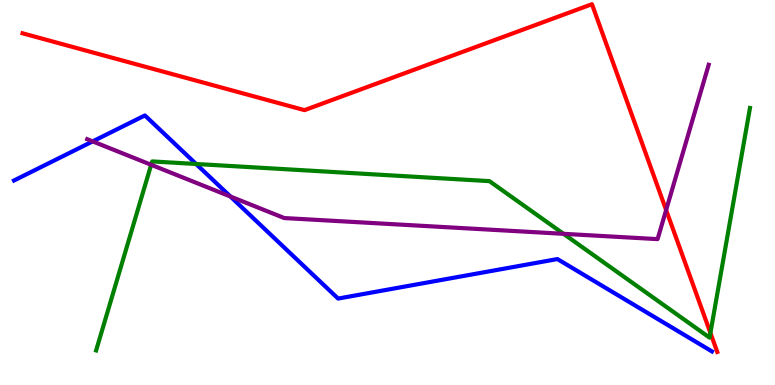[{'lines': ['blue', 'red'], 'intersections': []}, {'lines': ['green', 'red'], 'intersections': [{'x': 9.17, 'y': 1.35}]}, {'lines': ['purple', 'red'], 'intersections': [{'x': 8.6, 'y': 4.54}]}, {'lines': ['blue', 'green'], 'intersections': [{'x': 2.53, 'y': 5.74}]}, {'lines': ['blue', 'purple'], 'intersections': [{'x': 1.2, 'y': 6.33}, {'x': 2.97, 'y': 4.9}]}, {'lines': ['green', 'purple'], 'intersections': [{'x': 1.95, 'y': 5.72}, {'x': 7.27, 'y': 3.93}]}]